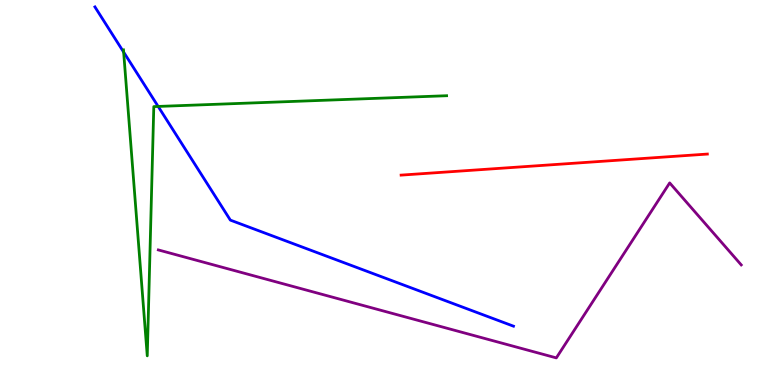[{'lines': ['blue', 'red'], 'intersections': []}, {'lines': ['green', 'red'], 'intersections': []}, {'lines': ['purple', 'red'], 'intersections': []}, {'lines': ['blue', 'green'], 'intersections': [{'x': 1.6, 'y': 8.65}, {'x': 2.04, 'y': 7.24}]}, {'lines': ['blue', 'purple'], 'intersections': []}, {'lines': ['green', 'purple'], 'intersections': []}]